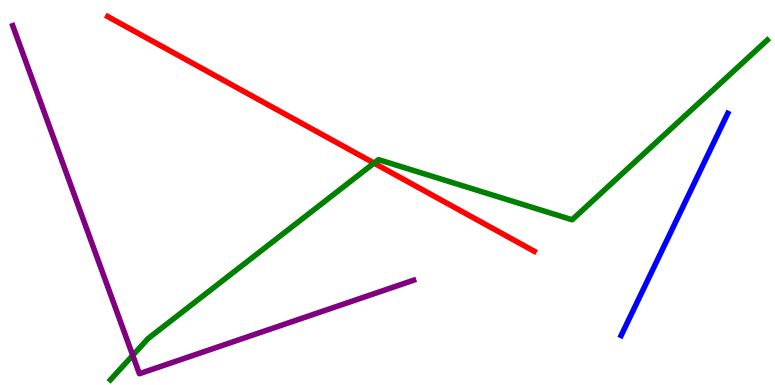[{'lines': ['blue', 'red'], 'intersections': []}, {'lines': ['green', 'red'], 'intersections': [{'x': 4.83, 'y': 5.76}]}, {'lines': ['purple', 'red'], 'intersections': []}, {'lines': ['blue', 'green'], 'intersections': []}, {'lines': ['blue', 'purple'], 'intersections': []}, {'lines': ['green', 'purple'], 'intersections': [{'x': 1.71, 'y': 0.769}]}]